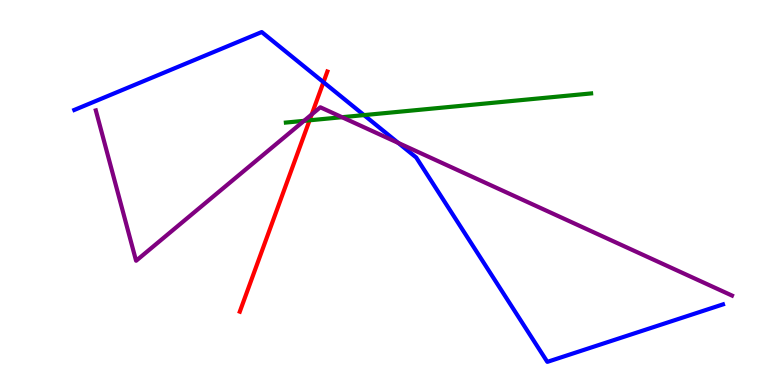[{'lines': ['blue', 'red'], 'intersections': [{'x': 4.17, 'y': 7.87}]}, {'lines': ['green', 'red'], 'intersections': [{'x': 3.99, 'y': 6.88}]}, {'lines': ['purple', 'red'], 'intersections': [{'x': 4.02, 'y': 7.03}]}, {'lines': ['blue', 'green'], 'intersections': [{'x': 4.7, 'y': 7.01}]}, {'lines': ['blue', 'purple'], 'intersections': [{'x': 5.14, 'y': 6.29}]}, {'lines': ['green', 'purple'], 'intersections': [{'x': 3.92, 'y': 6.86}, {'x': 4.41, 'y': 6.96}]}]